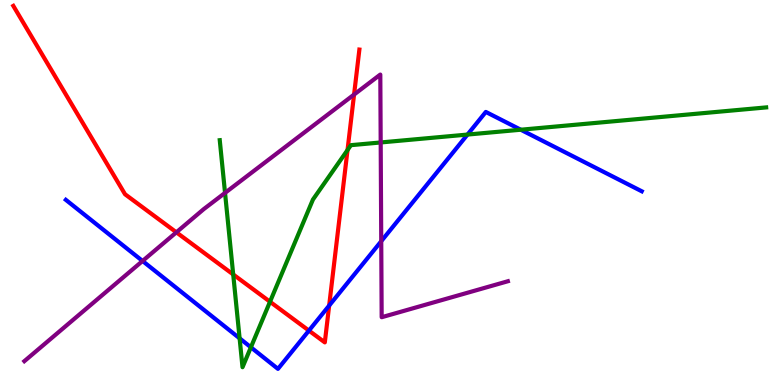[{'lines': ['blue', 'red'], 'intersections': [{'x': 3.99, 'y': 1.41}, {'x': 4.25, 'y': 2.06}]}, {'lines': ['green', 'red'], 'intersections': [{'x': 3.01, 'y': 2.87}, {'x': 3.48, 'y': 2.16}, {'x': 4.48, 'y': 6.1}]}, {'lines': ['purple', 'red'], 'intersections': [{'x': 2.28, 'y': 3.97}, {'x': 4.57, 'y': 7.54}]}, {'lines': ['blue', 'green'], 'intersections': [{'x': 3.09, 'y': 1.21}, {'x': 3.24, 'y': 0.979}, {'x': 6.03, 'y': 6.5}, {'x': 6.72, 'y': 6.63}]}, {'lines': ['blue', 'purple'], 'intersections': [{'x': 1.84, 'y': 3.22}, {'x': 4.92, 'y': 3.73}]}, {'lines': ['green', 'purple'], 'intersections': [{'x': 2.9, 'y': 4.99}, {'x': 4.91, 'y': 6.3}]}]